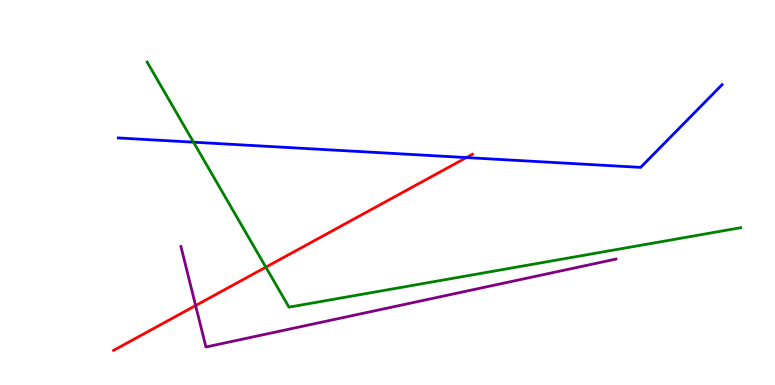[{'lines': ['blue', 'red'], 'intersections': [{'x': 6.02, 'y': 5.91}]}, {'lines': ['green', 'red'], 'intersections': [{'x': 3.43, 'y': 3.06}]}, {'lines': ['purple', 'red'], 'intersections': [{'x': 2.52, 'y': 2.06}]}, {'lines': ['blue', 'green'], 'intersections': [{'x': 2.5, 'y': 6.31}]}, {'lines': ['blue', 'purple'], 'intersections': []}, {'lines': ['green', 'purple'], 'intersections': []}]